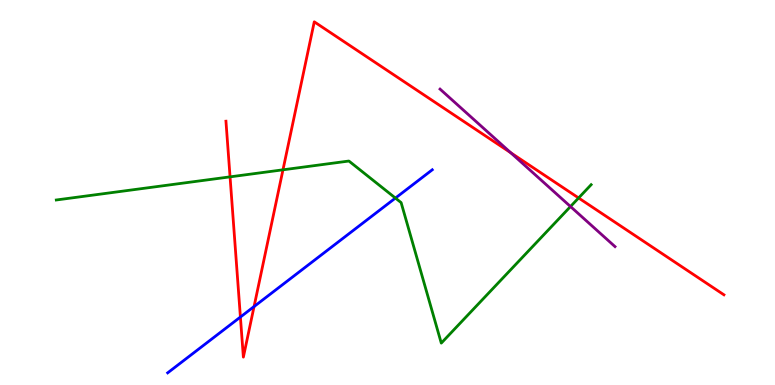[{'lines': ['blue', 'red'], 'intersections': [{'x': 3.1, 'y': 1.77}, {'x': 3.28, 'y': 2.04}]}, {'lines': ['green', 'red'], 'intersections': [{'x': 2.97, 'y': 5.41}, {'x': 3.65, 'y': 5.59}, {'x': 7.47, 'y': 4.86}]}, {'lines': ['purple', 'red'], 'intersections': [{'x': 6.59, 'y': 6.03}]}, {'lines': ['blue', 'green'], 'intersections': [{'x': 5.1, 'y': 4.86}]}, {'lines': ['blue', 'purple'], 'intersections': []}, {'lines': ['green', 'purple'], 'intersections': [{'x': 7.36, 'y': 4.64}]}]